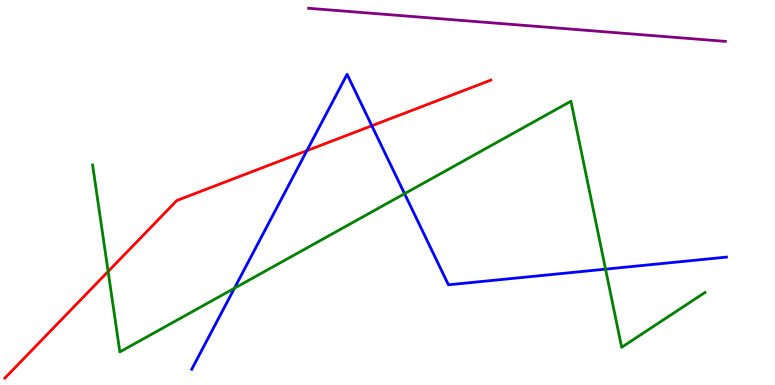[{'lines': ['blue', 'red'], 'intersections': [{'x': 3.96, 'y': 6.09}, {'x': 4.8, 'y': 6.73}]}, {'lines': ['green', 'red'], 'intersections': [{'x': 1.4, 'y': 2.95}]}, {'lines': ['purple', 'red'], 'intersections': []}, {'lines': ['blue', 'green'], 'intersections': [{'x': 3.02, 'y': 2.51}, {'x': 5.22, 'y': 4.97}, {'x': 7.81, 'y': 3.01}]}, {'lines': ['blue', 'purple'], 'intersections': []}, {'lines': ['green', 'purple'], 'intersections': []}]